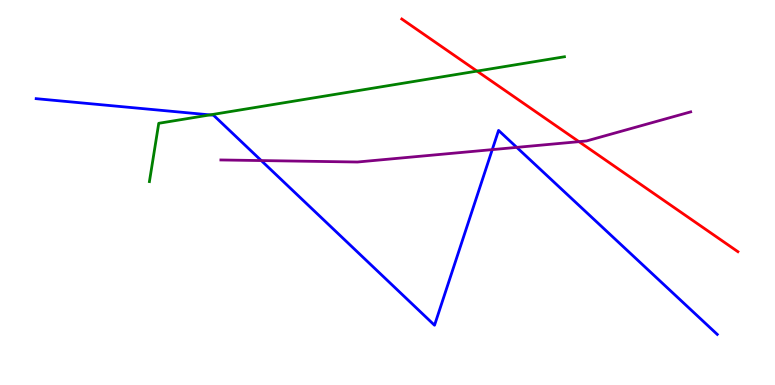[{'lines': ['blue', 'red'], 'intersections': []}, {'lines': ['green', 'red'], 'intersections': [{'x': 6.16, 'y': 8.15}]}, {'lines': ['purple', 'red'], 'intersections': [{'x': 7.47, 'y': 6.32}]}, {'lines': ['blue', 'green'], 'intersections': [{'x': 2.71, 'y': 7.02}]}, {'lines': ['blue', 'purple'], 'intersections': [{'x': 3.37, 'y': 5.83}, {'x': 6.35, 'y': 6.11}, {'x': 6.67, 'y': 6.17}]}, {'lines': ['green', 'purple'], 'intersections': []}]